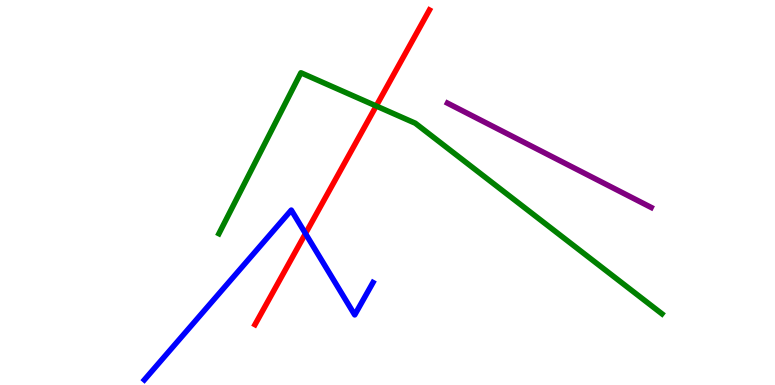[{'lines': ['blue', 'red'], 'intersections': [{'x': 3.94, 'y': 3.93}]}, {'lines': ['green', 'red'], 'intersections': [{'x': 4.85, 'y': 7.25}]}, {'lines': ['purple', 'red'], 'intersections': []}, {'lines': ['blue', 'green'], 'intersections': []}, {'lines': ['blue', 'purple'], 'intersections': []}, {'lines': ['green', 'purple'], 'intersections': []}]